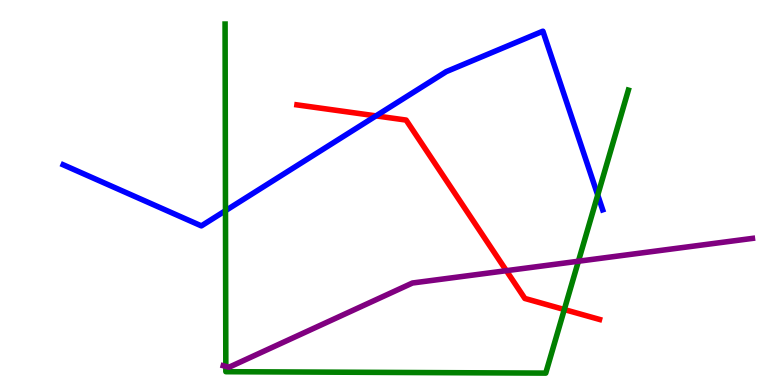[{'lines': ['blue', 'red'], 'intersections': [{'x': 4.85, 'y': 6.99}]}, {'lines': ['green', 'red'], 'intersections': [{'x': 7.28, 'y': 1.96}]}, {'lines': ['purple', 'red'], 'intersections': [{'x': 6.53, 'y': 2.97}]}, {'lines': ['blue', 'green'], 'intersections': [{'x': 2.91, 'y': 4.53}, {'x': 7.71, 'y': 4.93}]}, {'lines': ['blue', 'purple'], 'intersections': []}, {'lines': ['green', 'purple'], 'intersections': [{'x': 2.91, 'y': 0.483}, {'x': 7.46, 'y': 3.21}]}]